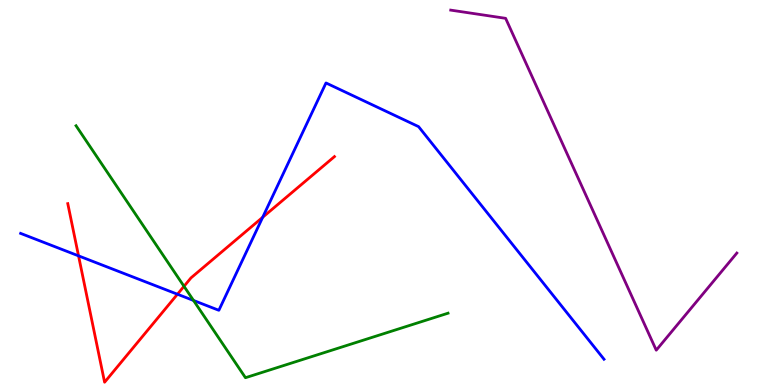[{'lines': ['blue', 'red'], 'intersections': [{'x': 1.01, 'y': 3.35}, {'x': 2.29, 'y': 2.36}, {'x': 3.39, 'y': 4.36}]}, {'lines': ['green', 'red'], 'intersections': [{'x': 2.37, 'y': 2.56}]}, {'lines': ['purple', 'red'], 'intersections': []}, {'lines': ['blue', 'green'], 'intersections': [{'x': 2.5, 'y': 2.2}]}, {'lines': ['blue', 'purple'], 'intersections': []}, {'lines': ['green', 'purple'], 'intersections': []}]